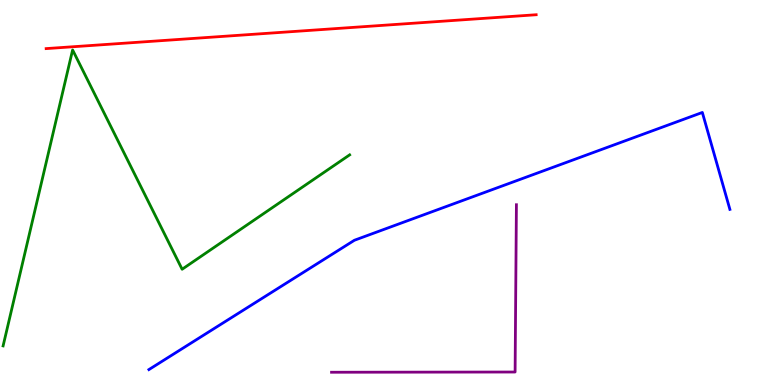[{'lines': ['blue', 'red'], 'intersections': []}, {'lines': ['green', 'red'], 'intersections': []}, {'lines': ['purple', 'red'], 'intersections': []}, {'lines': ['blue', 'green'], 'intersections': []}, {'lines': ['blue', 'purple'], 'intersections': []}, {'lines': ['green', 'purple'], 'intersections': []}]